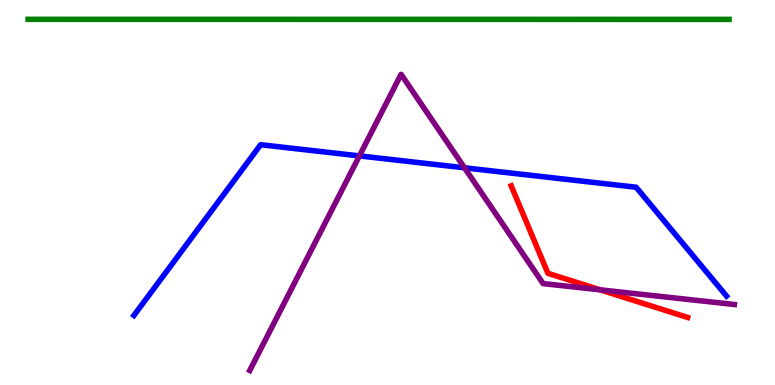[{'lines': ['blue', 'red'], 'intersections': []}, {'lines': ['green', 'red'], 'intersections': []}, {'lines': ['purple', 'red'], 'intersections': [{'x': 7.74, 'y': 2.47}]}, {'lines': ['blue', 'green'], 'intersections': []}, {'lines': ['blue', 'purple'], 'intersections': [{'x': 4.64, 'y': 5.95}, {'x': 5.99, 'y': 5.64}]}, {'lines': ['green', 'purple'], 'intersections': []}]